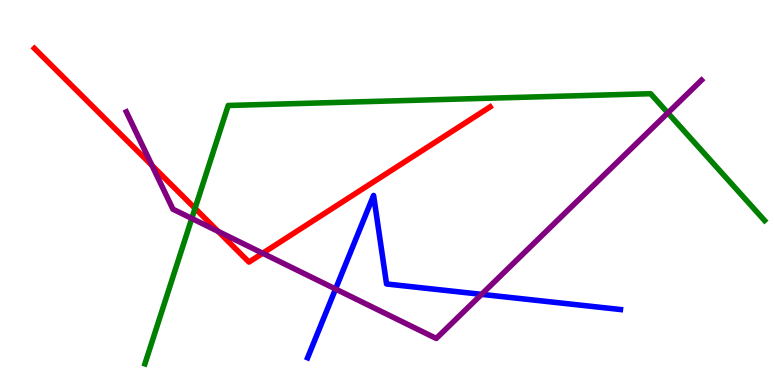[{'lines': ['blue', 'red'], 'intersections': []}, {'lines': ['green', 'red'], 'intersections': [{'x': 2.52, 'y': 4.59}]}, {'lines': ['purple', 'red'], 'intersections': [{'x': 1.96, 'y': 5.7}, {'x': 2.81, 'y': 3.99}, {'x': 3.39, 'y': 3.42}]}, {'lines': ['blue', 'green'], 'intersections': []}, {'lines': ['blue', 'purple'], 'intersections': [{'x': 4.33, 'y': 2.49}, {'x': 6.21, 'y': 2.35}]}, {'lines': ['green', 'purple'], 'intersections': [{'x': 2.47, 'y': 4.33}, {'x': 8.62, 'y': 7.07}]}]